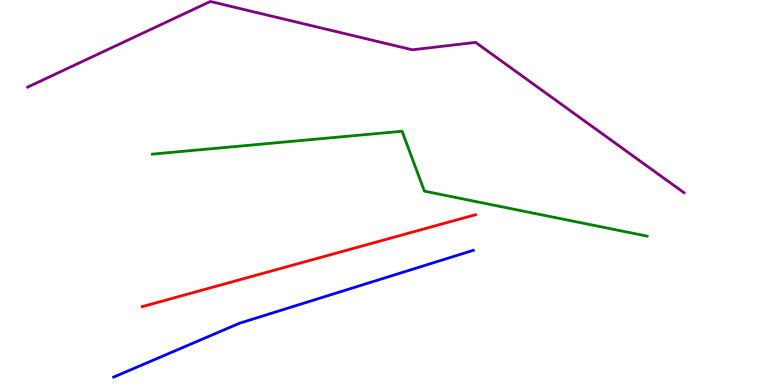[{'lines': ['blue', 'red'], 'intersections': []}, {'lines': ['green', 'red'], 'intersections': []}, {'lines': ['purple', 'red'], 'intersections': []}, {'lines': ['blue', 'green'], 'intersections': []}, {'lines': ['blue', 'purple'], 'intersections': []}, {'lines': ['green', 'purple'], 'intersections': []}]